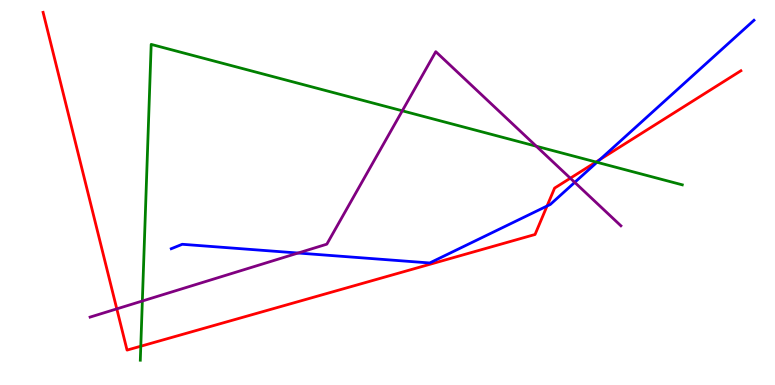[{'lines': ['blue', 'red'], 'intersections': [{'x': 7.06, 'y': 4.65}, {'x': 7.74, 'y': 5.86}]}, {'lines': ['green', 'red'], 'intersections': [{'x': 1.82, 'y': 1.01}, {'x': 7.69, 'y': 5.79}]}, {'lines': ['purple', 'red'], 'intersections': [{'x': 1.51, 'y': 1.98}, {'x': 7.36, 'y': 5.37}]}, {'lines': ['blue', 'green'], 'intersections': [{'x': 7.7, 'y': 5.79}]}, {'lines': ['blue', 'purple'], 'intersections': [{'x': 3.85, 'y': 3.43}, {'x': 7.42, 'y': 5.26}]}, {'lines': ['green', 'purple'], 'intersections': [{'x': 1.84, 'y': 2.18}, {'x': 5.19, 'y': 7.12}, {'x': 6.92, 'y': 6.2}]}]